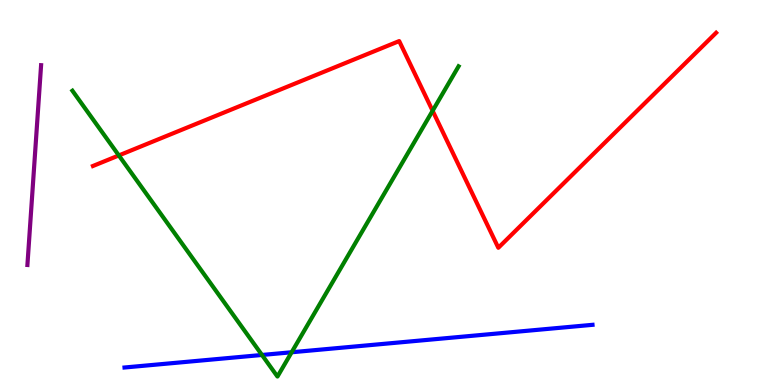[{'lines': ['blue', 'red'], 'intersections': []}, {'lines': ['green', 'red'], 'intersections': [{'x': 1.53, 'y': 5.96}, {'x': 5.58, 'y': 7.12}]}, {'lines': ['purple', 'red'], 'intersections': []}, {'lines': ['blue', 'green'], 'intersections': [{'x': 3.38, 'y': 0.78}, {'x': 3.76, 'y': 0.85}]}, {'lines': ['blue', 'purple'], 'intersections': []}, {'lines': ['green', 'purple'], 'intersections': []}]